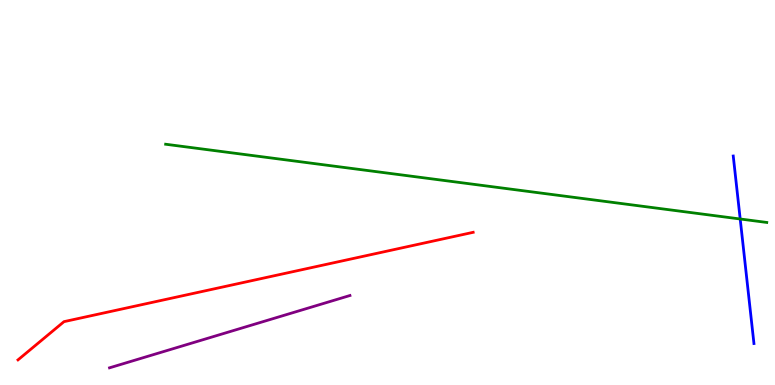[{'lines': ['blue', 'red'], 'intersections': []}, {'lines': ['green', 'red'], 'intersections': []}, {'lines': ['purple', 'red'], 'intersections': []}, {'lines': ['blue', 'green'], 'intersections': [{'x': 9.55, 'y': 4.31}]}, {'lines': ['blue', 'purple'], 'intersections': []}, {'lines': ['green', 'purple'], 'intersections': []}]